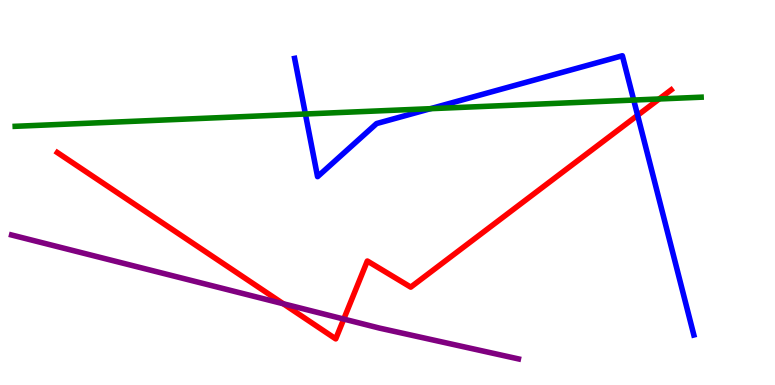[{'lines': ['blue', 'red'], 'intersections': [{'x': 8.23, 'y': 7.01}]}, {'lines': ['green', 'red'], 'intersections': [{'x': 8.51, 'y': 7.43}]}, {'lines': ['purple', 'red'], 'intersections': [{'x': 3.65, 'y': 2.11}, {'x': 4.44, 'y': 1.71}]}, {'lines': ['blue', 'green'], 'intersections': [{'x': 3.94, 'y': 7.04}, {'x': 5.56, 'y': 7.18}, {'x': 8.18, 'y': 7.4}]}, {'lines': ['blue', 'purple'], 'intersections': []}, {'lines': ['green', 'purple'], 'intersections': []}]